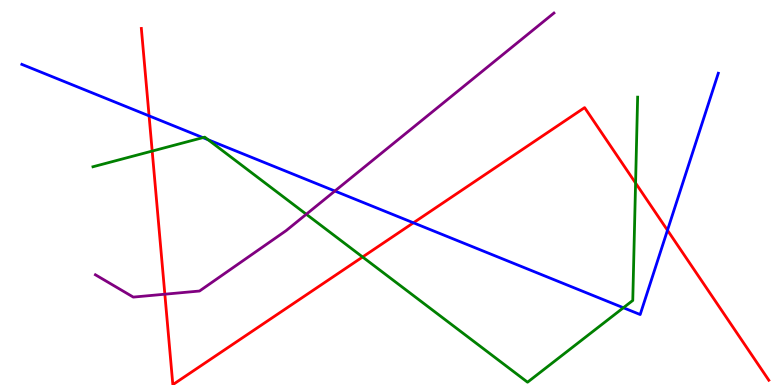[{'lines': ['blue', 'red'], 'intersections': [{'x': 1.92, 'y': 6.99}, {'x': 5.33, 'y': 4.21}, {'x': 8.61, 'y': 4.02}]}, {'lines': ['green', 'red'], 'intersections': [{'x': 1.96, 'y': 6.08}, {'x': 4.68, 'y': 3.32}, {'x': 8.2, 'y': 5.25}]}, {'lines': ['purple', 'red'], 'intersections': [{'x': 2.13, 'y': 2.36}]}, {'lines': ['blue', 'green'], 'intersections': [{'x': 2.62, 'y': 6.43}, {'x': 2.69, 'y': 6.37}, {'x': 8.04, 'y': 2.01}]}, {'lines': ['blue', 'purple'], 'intersections': [{'x': 4.32, 'y': 5.04}]}, {'lines': ['green', 'purple'], 'intersections': [{'x': 3.95, 'y': 4.44}]}]